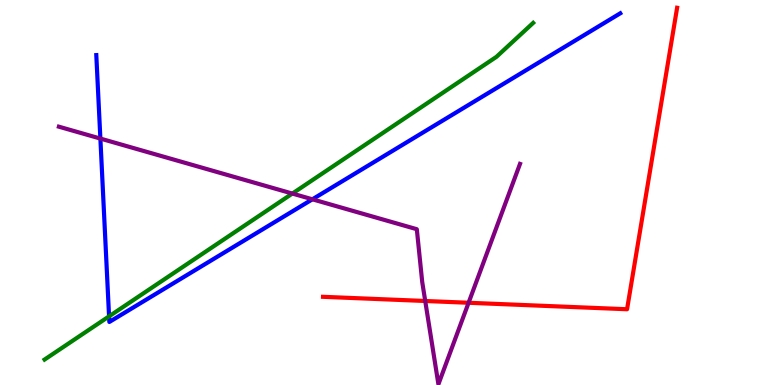[{'lines': ['blue', 'red'], 'intersections': []}, {'lines': ['green', 'red'], 'intersections': []}, {'lines': ['purple', 'red'], 'intersections': [{'x': 5.49, 'y': 2.18}, {'x': 6.05, 'y': 2.14}]}, {'lines': ['blue', 'green'], 'intersections': [{'x': 1.41, 'y': 1.78}]}, {'lines': ['blue', 'purple'], 'intersections': [{'x': 1.3, 'y': 6.4}, {'x': 4.03, 'y': 4.82}]}, {'lines': ['green', 'purple'], 'intersections': [{'x': 3.77, 'y': 4.97}]}]